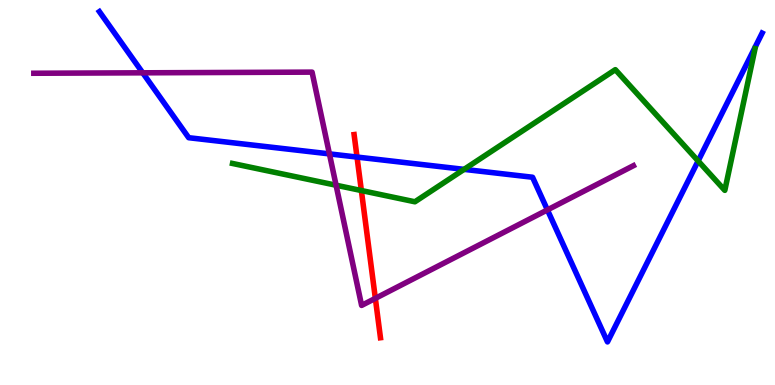[{'lines': ['blue', 'red'], 'intersections': [{'x': 4.61, 'y': 5.92}]}, {'lines': ['green', 'red'], 'intersections': [{'x': 4.66, 'y': 5.05}]}, {'lines': ['purple', 'red'], 'intersections': [{'x': 4.84, 'y': 2.25}]}, {'lines': ['blue', 'green'], 'intersections': [{'x': 5.99, 'y': 5.6}, {'x': 9.01, 'y': 5.82}]}, {'lines': ['blue', 'purple'], 'intersections': [{'x': 1.84, 'y': 8.11}, {'x': 4.25, 'y': 6.0}, {'x': 7.06, 'y': 4.55}]}, {'lines': ['green', 'purple'], 'intersections': [{'x': 4.34, 'y': 5.19}]}]